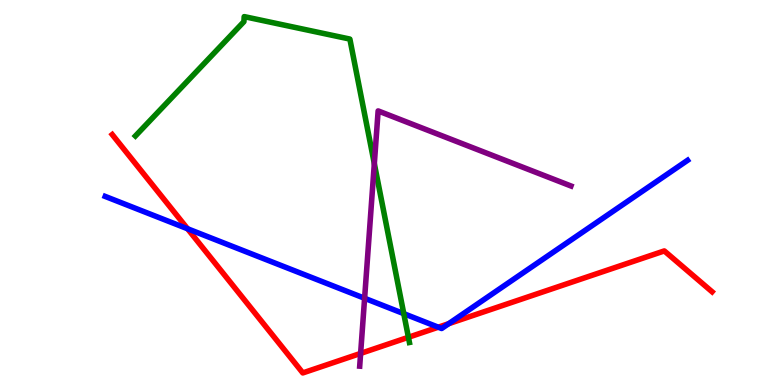[{'lines': ['blue', 'red'], 'intersections': [{'x': 2.42, 'y': 4.06}, {'x': 5.66, 'y': 1.5}, {'x': 5.79, 'y': 1.59}]}, {'lines': ['green', 'red'], 'intersections': [{'x': 5.27, 'y': 1.24}]}, {'lines': ['purple', 'red'], 'intersections': [{'x': 4.65, 'y': 0.821}]}, {'lines': ['blue', 'green'], 'intersections': [{'x': 5.21, 'y': 1.85}]}, {'lines': ['blue', 'purple'], 'intersections': [{'x': 4.7, 'y': 2.25}]}, {'lines': ['green', 'purple'], 'intersections': [{'x': 4.83, 'y': 5.75}]}]